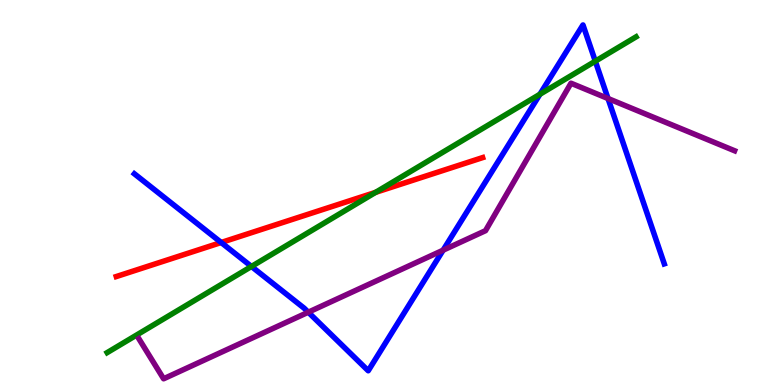[{'lines': ['blue', 'red'], 'intersections': [{'x': 2.85, 'y': 3.7}]}, {'lines': ['green', 'red'], 'intersections': [{'x': 4.85, 'y': 5.0}]}, {'lines': ['purple', 'red'], 'intersections': []}, {'lines': ['blue', 'green'], 'intersections': [{'x': 3.24, 'y': 3.08}, {'x': 6.97, 'y': 7.55}, {'x': 7.68, 'y': 8.41}]}, {'lines': ['blue', 'purple'], 'intersections': [{'x': 3.98, 'y': 1.89}, {'x': 5.72, 'y': 3.5}, {'x': 7.85, 'y': 7.44}]}, {'lines': ['green', 'purple'], 'intersections': []}]